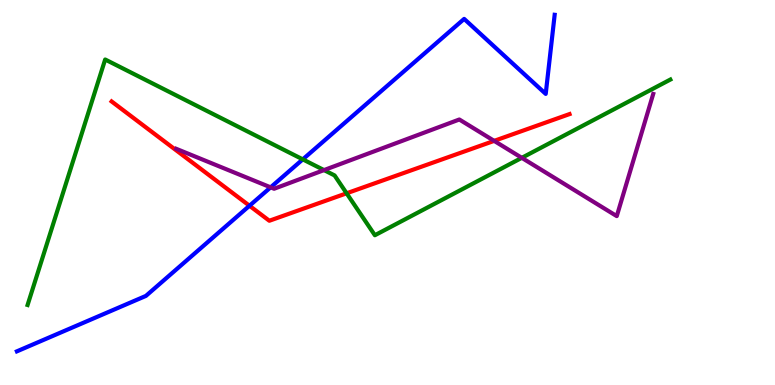[{'lines': ['blue', 'red'], 'intersections': [{'x': 3.22, 'y': 4.66}]}, {'lines': ['green', 'red'], 'intersections': [{'x': 4.47, 'y': 4.98}]}, {'lines': ['purple', 'red'], 'intersections': [{'x': 6.38, 'y': 6.34}]}, {'lines': ['blue', 'green'], 'intersections': [{'x': 3.91, 'y': 5.86}]}, {'lines': ['blue', 'purple'], 'intersections': [{'x': 3.49, 'y': 5.13}]}, {'lines': ['green', 'purple'], 'intersections': [{'x': 4.18, 'y': 5.58}, {'x': 6.73, 'y': 5.9}]}]